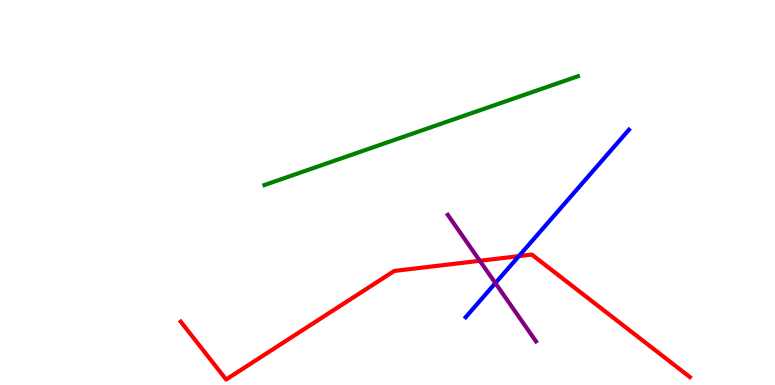[{'lines': ['blue', 'red'], 'intersections': [{'x': 6.69, 'y': 3.35}]}, {'lines': ['green', 'red'], 'intersections': []}, {'lines': ['purple', 'red'], 'intersections': [{'x': 6.19, 'y': 3.23}]}, {'lines': ['blue', 'green'], 'intersections': []}, {'lines': ['blue', 'purple'], 'intersections': [{'x': 6.39, 'y': 2.65}]}, {'lines': ['green', 'purple'], 'intersections': []}]